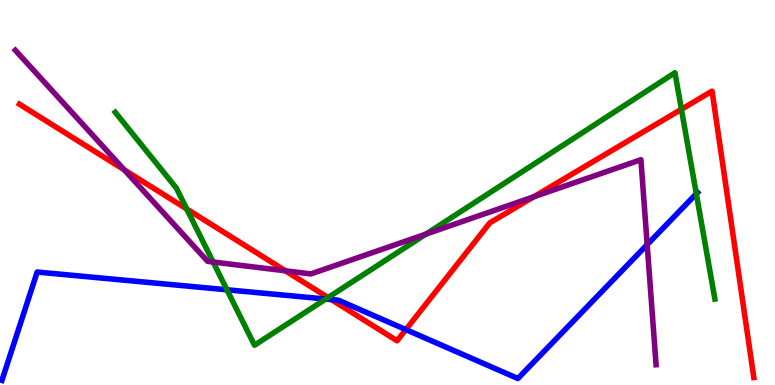[{'lines': ['blue', 'red'], 'intersections': [{'x': 4.27, 'y': 2.22}, {'x': 5.24, 'y': 1.44}]}, {'lines': ['green', 'red'], 'intersections': [{'x': 2.41, 'y': 4.57}, {'x': 4.23, 'y': 2.27}, {'x': 8.79, 'y': 7.16}]}, {'lines': ['purple', 'red'], 'intersections': [{'x': 1.6, 'y': 5.59}, {'x': 3.68, 'y': 2.97}, {'x': 6.89, 'y': 4.89}]}, {'lines': ['blue', 'green'], 'intersections': [{'x': 2.93, 'y': 2.47}, {'x': 4.2, 'y': 2.23}, {'x': 8.98, 'y': 4.97}]}, {'lines': ['blue', 'purple'], 'intersections': [{'x': 8.35, 'y': 3.65}]}, {'lines': ['green', 'purple'], 'intersections': [{'x': 2.75, 'y': 3.19}, {'x': 5.5, 'y': 3.92}]}]